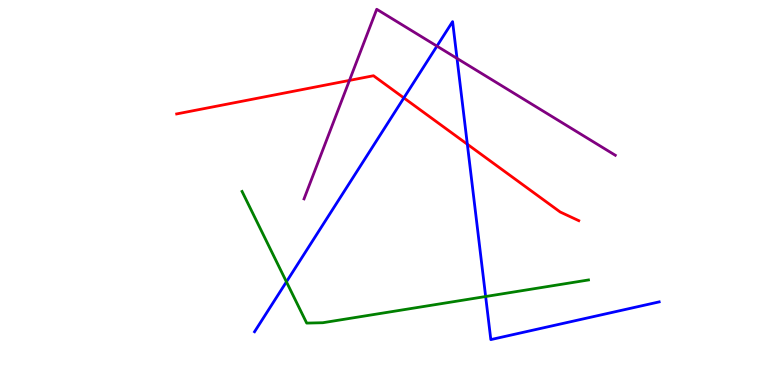[{'lines': ['blue', 'red'], 'intersections': [{'x': 5.21, 'y': 7.46}, {'x': 6.03, 'y': 6.25}]}, {'lines': ['green', 'red'], 'intersections': []}, {'lines': ['purple', 'red'], 'intersections': [{'x': 4.51, 'y': 7.91}]}, {'lines': ['blue', 'green'], 'intersections': [{'x': 3.7, 'y': 2.68}, {'x': 6.27, 'y': 2.3}]}, {'lines': ['blue', 'purple'], 'intersections': [{'x': 5.64, 'y': 8.8}, {'x': 5.9, 'y': 8.48}]}, {'lines': ['green', 'purple'], 'intersections': []}]